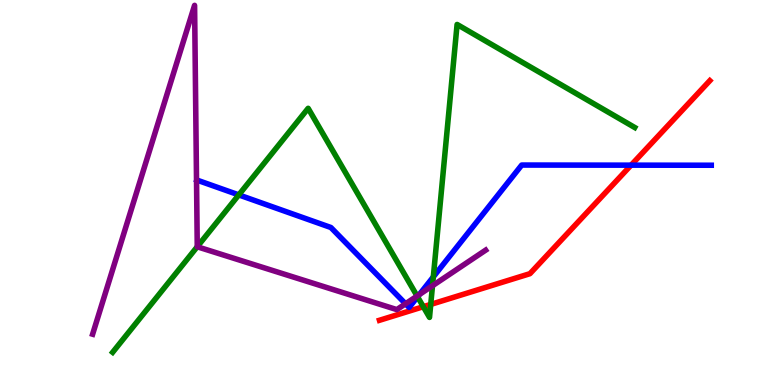[{'lines': ['blue', 'red'], 'intersections': [{'x': 8.14, 'y': 5.71}]}, {'lines': ['green', 'red'], 'intersections': [{'x': 5.46, 'y': 2.03}, {'x': 5.56, 'y': 2.09}]}, {'lines': ['purple', 'red'], 'intersections': []}, {'lines': ['blue', 'green'], 'intersections': [{'x': 3.08, 'y': 4.94}, {'x': 5.39, 'y': 2.29}, {'x': 5.59, 'y': 2.81}]}, {'lines': ['blue', 'purple'], 'intersections': [{'x': 5.23, 'y': 2.11}, {'x': 5.41, 'y': 2.35}]}, {'lines': ['green', 'purple'], 'intersections': [{'x': 2.55, 'y': 3.59}, {'x': 5.38, 'y': 2.31}, {'x': 5.58, 'y': 2.58}]}]